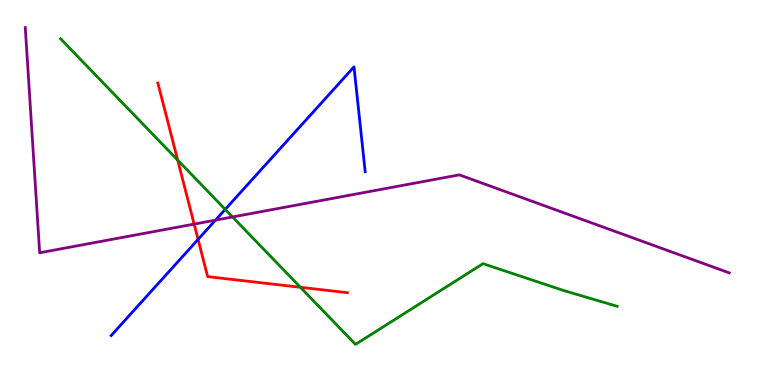[{'lines': ['blue', 'red'], 'intersections': [{'x': 2.56, 'y': 3.78}]}, {'lines': ['green', 'red'], 'intersections': [{'x': 2.29, 'y': 5.84}, {'x': 3.88, 'y': 2.54}]}, {'lines': ['purple', 'red'], 'intersections': [{'x': 2.51, 'y': 4.18}]}, {'lines': ['blue', 'green'], 'intersections': [{'x': 2.91, 'y': 4.56}]}, {'lines': ['blue', 'purple'], 'intersections': [{'x': 2.78, 'y': 4.28}]}, {'lines': ['green', 'purple'], 'intersections': [{'x': 3.0, 'y': 4.36}]}]